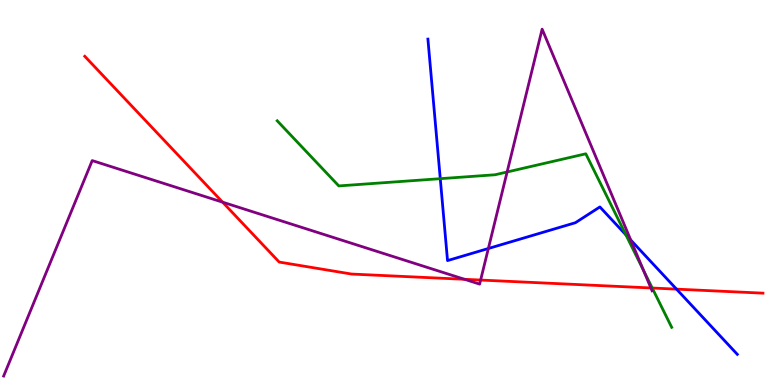[{'lines': ['blue', 'red'], 'intersections': [{'x': 8.73, 'y': 2.49}]}, {'lines': ['green', 'red'], 'intersections': [{'x': 8.42, 'y': 2.52}]}, {'lines': ['purple', 'red'], 'intersections': [{'x': 2.87, 'y': 4.75}, {'x': 5.99, 'y': 2.75}, {'x': 6.2, 'y': 2.73}, {'x': 8.4, 'y': 2.52}]}, {'lines': ['blue', 'green'], 'intersections': [{'x': 5.68, 'y': 5.36}, {'x': 8.08, 'y': 3.9}]}, {'lines': ['blue', 'purple'], 'intersections': [{'x': 6.3, 'y': 3.55}, {'x': 8.14, 'y': 3.77}]}, {'lines': ['green', 'purple'], 'intersections': [{'x': 6.54, 'y': 5.53}, {'x': 8.3, 'y': 2.98}]}]